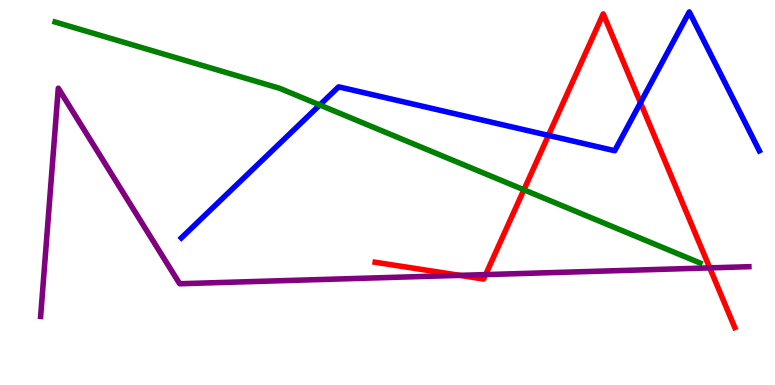[{'lines': ['blue', 'red'], 'intersections': [{'x': 7.08, 'y': 6.48}, {'x': 8.26, 'y': 7.33}]}, {'lines': ['green', 'red'], 'intersections': [{'x': 6.76, 'y': 5.07}]}, {'lines': ['purple', 'red'], 'intersections': [{'x': 5.93, 'y': 2.85}, {'x': 6.27, 'y': 2.87}, {'x': 9.16, 'y': 3.04}]}, {'lines': ['blue', 'green'], 'intersections': [{'x': 4.13, 'y': 7.27}]}, {'lines': ['blue', 'purple'], 'intersections': []}, {'lines': ['green', 'purple'], 'intersections': []}]